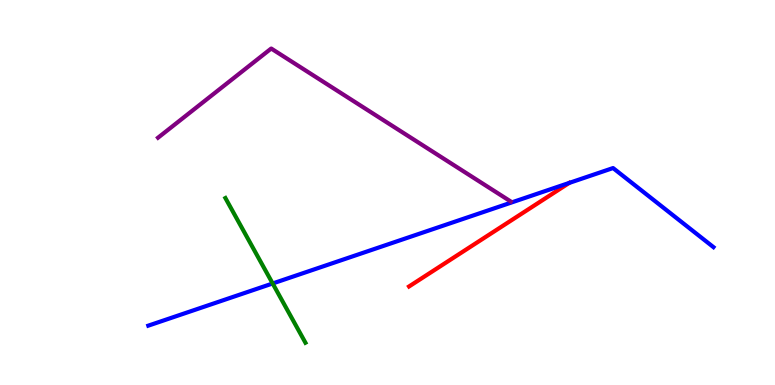[{'lines': ['blue', 'red'], 'intersections': [{'x': 7.34, 'y': 5.25}]}, {'lines': ['green', 'red'], 'intersections': []}, {'lines': ['purple', 'red'], 'intersections': []}, {'lines': ['blue', 'green'], 'intersections': [{'x': 3.52, 'y': 2.64}]}, {'lines': ['blue', 'purple'], 'intersections': []}, {'lines': ['green', 'purple'], 'intersections': []}]